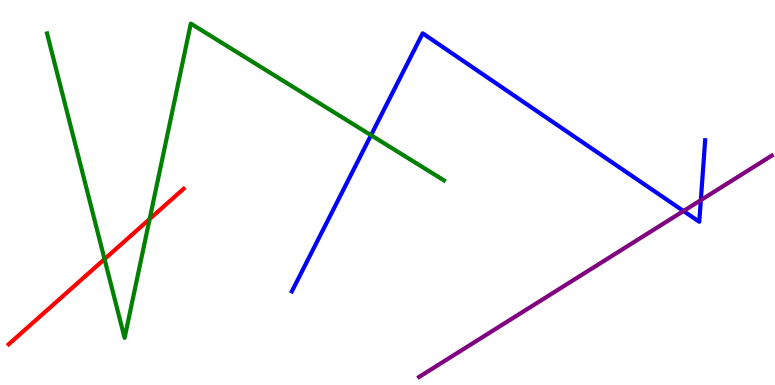[{'lines': ['blue', 'red'], 'intersections': []}, {'lines': ['green', 'red'], 'intersections': [{'x': 1.35, 'y': 3.27}, {'x': 1.93, 'y': 4.31}]}, {'lines': ['purple', 'red'], 'intersections': []}, {'lines': ['blue', 'green'], 'intersections': [{'x': 4.79, 'y': 6.49}]}, {'lines': ['blue', 'purple'], 'intersections': [{'x': 8.82, 'y': 4.52}, {'x': 9.04, 'y': 4.8}]}, {'lines': ['green', 'purple'], 'intersections': []}]